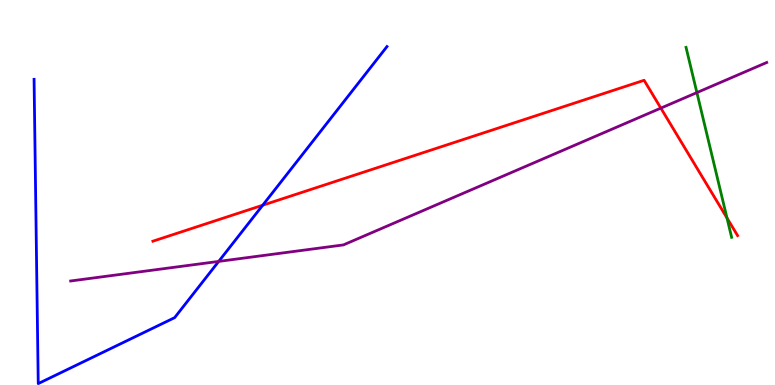[{'lines': ['blue', 'red'], 'intersections': [{'x': 3.39, 'y': 4.67}]}, {'lines': ['green', 'red'], 'intersections': [{'x': 9.38, 'y': 4.34}]}, {'lines': ['purple', 'red'], 'intersections': [{'x': 8.53, 'y': 7.19}]}, {'lines': ['blue', 'green'], 'intersections': []}, {'lines': ['blue', 'purple'], 'intersections': [{'x': 2.82, 'y': 3.21}]}, {'lines': ['green', 'purple'], 'intersections': [{'x': 8.99, 'y': 7.6}]}]